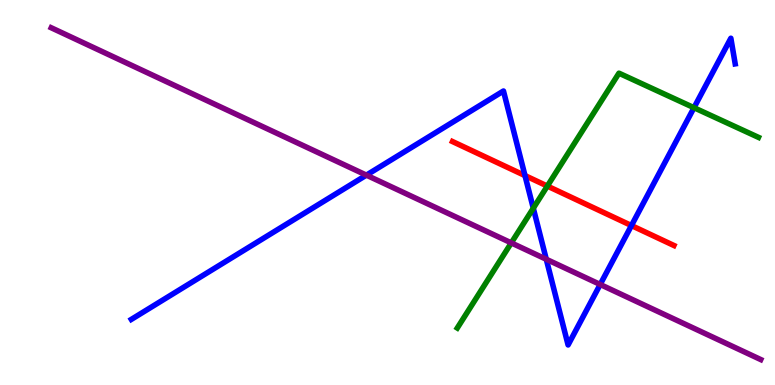[{'lines': ['blue', 'red'], 'intersections': [{'x': 6.77, 'y': 5.44}, {'x': 8.15, 'y': 4.14}]}, {'lines': ['green', 'red'], 'intersections': [{'x': 7.06, 'y': 5.17}]}, {'lines': ['purple', 'red'], 'intersections': []}, {'lines': ['blue', 'green'], 'intersections': [{'x': 6.88, 'y': 4.59}, {'x': 8.95, 'y': 7.2}]}, {'lines': ['blue', 'purple'], 'intersections': [{'x': 4.73, 'y': 5.45}, {'x': 7.05, 'y': 3.27}, {'x': 7.74, 'y': 2.61}]}, {'lines': ['green', 'purple'], 'intersections': [{'x': 6.6, 'y': 3.69}]}]